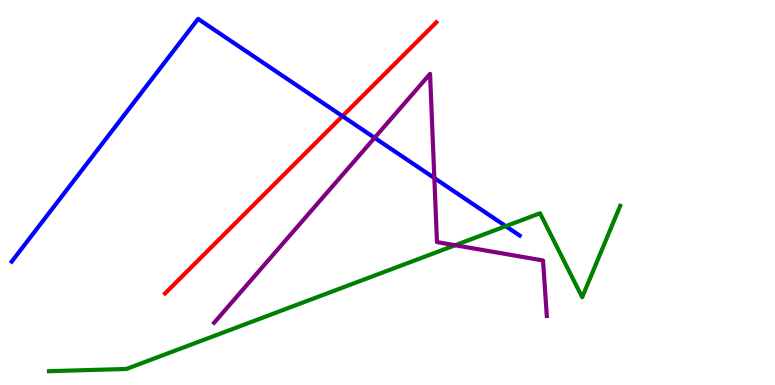[{'lines': ['blue', 'red'], 'intersections': [{'x': 4.42, 'y': 6.98}]}, {'lines': ['green', 'red'], 'intersections': []}, {'lines': ['purple', 'red'], 'intersections': []}, {'lines': ['blue', 'green'], 'intersections': [{'x': 6.53, 'y': 4.13}]}, {'lines': ['blue', 'purple'], 'intersections': [{'x': 4.83, 'y': 6.42}, {'x': 5.6, 'y': 5.38}]}, {'lines': ['green', 'purple'], 'intersections': [{'x': 5.87, 'y': 3.63}]}]